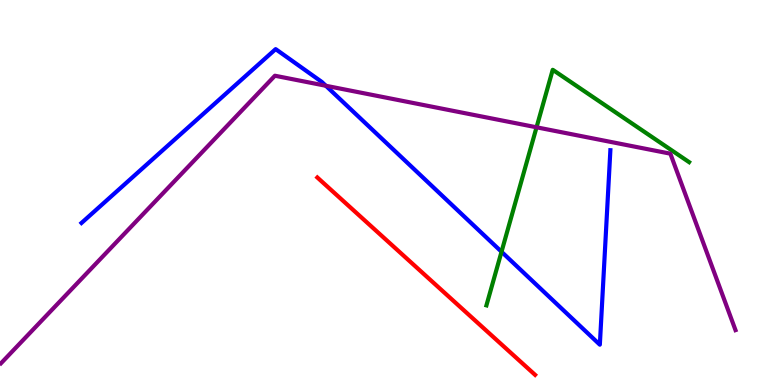[{'lines': ['blue', 'red'], 'intersections': []}, {'lines': ['green', 'red'], 'intersections': []}, {'lines': ['purple', 'red'], 'intersections': []}, {'lines': ['blue', 'green'], 'intersections': [{'x': 6.47, 'y': 3.46}]}, {'lines': ['blue', 'purple'], 'intersections': [{'x': 4.2, 'y': 7.77}]}, {'lines': ['green', 'purple'], 'intersections': [{'x': 6.92, 'y': 6.69}]}]